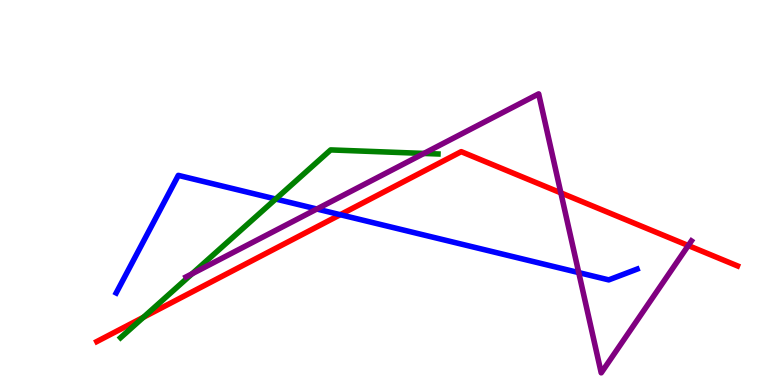[{'lines': ['blue', 'red'], 'intersections': [{'x': 4.39, 'y': 4.42}]}, {'lines': ['green', 'red'], 'intersections': [{'x': 1.85, 'y': 1.76}]}, {'lines': ['purple', 'red'], 'intersections': [{'x': 7.24, 'y': 4.99}, {'x': 8.88, 'y': 3.62}]}, {'lines': ['blue', 'green'], 'intersections': [{'x': 3.56, 'y': 4.83}]}, {'lines': ['blue', 'purple'], 'intersections': [{'x': 4.09, 'y': 4.57}, {'x': 7.47, 'y': 2.92}]}, {'lines': ['green', 'purple'], 'intersections': [{'x': 2.48, 'y': 2.89}, {'x': 5.47, 'y': 6.01}]}]